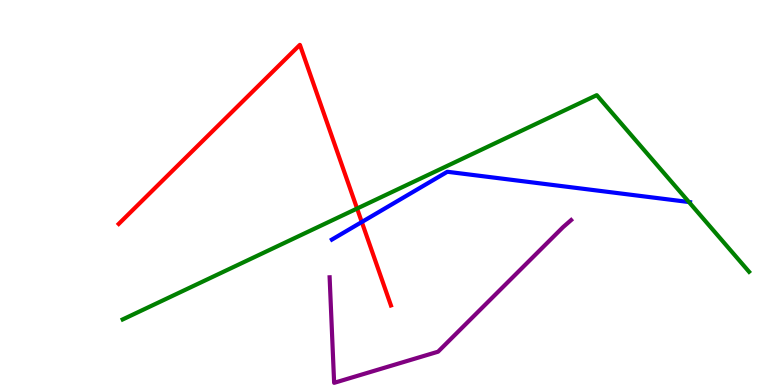[{'lines': ['blue', 'red'], 'intersections': [{'x': 4.67, 'y': 4.23}]}, {'lines': ['green', 'red'], 'intersections': [{'x': 4.61, 'y': 4.58}]}, {'lines': ['purple', 'red'], 'intersections': []}, {'lines': ['blue', 'green'], 'intersections': [{'x': 8.89, 'y': 4.75}]}, {'lines': ['blue', 'purple'], 'intersections': []}, {'lines': ['green', 'purple'], 'intersections': []}]